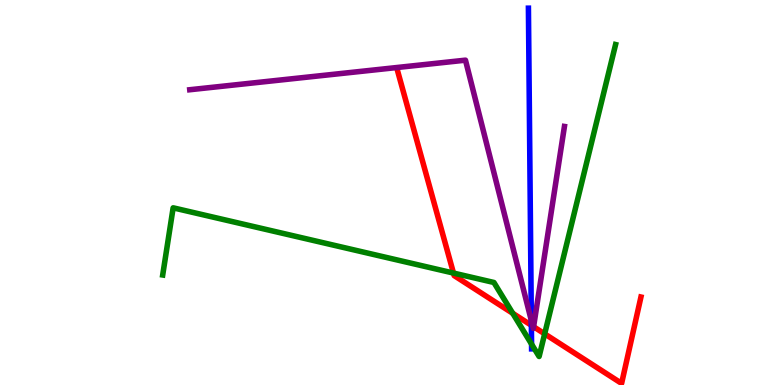[{'lines': ['blue', 'red'], 'intersections': [{'x': 6.86, 'y': 1.55}]}, {'lines': ['green', 'red'], 'intersections': [{'x': 5.85, 'y': 2.91}, {'x': 6.62, 'y': 1.86}, {'x': 7.03, 'y': 1.33}]}, {'lines': ['purple', 'red'], 'intersections': [{'x': 6.87, 'y': 1.53}, {'x': 6.89, 'y': 1.51}]}, {'lines': ['blue', 'green'], 'intersections': [{'x': 6.86, 'y': 1.06}]}, {'lines': ['blue', 'purple'], 'intersections': [{'x': 6.86, 'y': 1.67}]}, {'lines': ['green', 'purple'], 'intersections': []}]